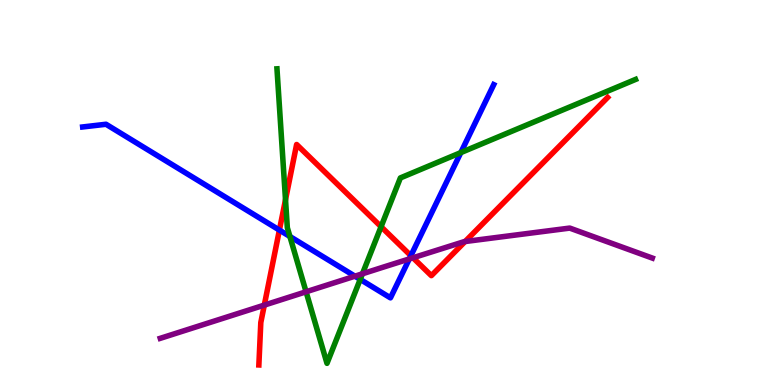[{'lines': ['blue', 'red'], 'intersections': [{'x': 3.61, 'y': 4.02}, {'x': 5.3, 'y': 3.36}]}, {'lines': ['green', 'red'], 'intersections': [{'x': 3.68, 'y': 4.81}, {'x': 4.92, 'y': 4.11}]}, {'lines': ['purple', 'red'], 'intersections': [{'x': 3.41, 'y': 2.07}, {'x': 5.33, 'y': 3.3}, {'x': 6.0, 'y': 3.73}]}, {'lines': ['blue', 'green'], 'intersections': [{'x': 3.74, 'y': 3.86}, {'x': 4.65, 'y': 2.74}, {'x': 5.95, 'y': 6.04}]}, {'lines': ['blue', 'purple'], 'intersections': [{'x': 4.58, 'y': 2.83}, {'x': 5.28, 'y': 3.27}]}, {'lines': ['green', 'purple'], 'intersections': [{'x': 3.95, 'y': 2.42}, {'x': 4.68, 'y': 2.89}]}]